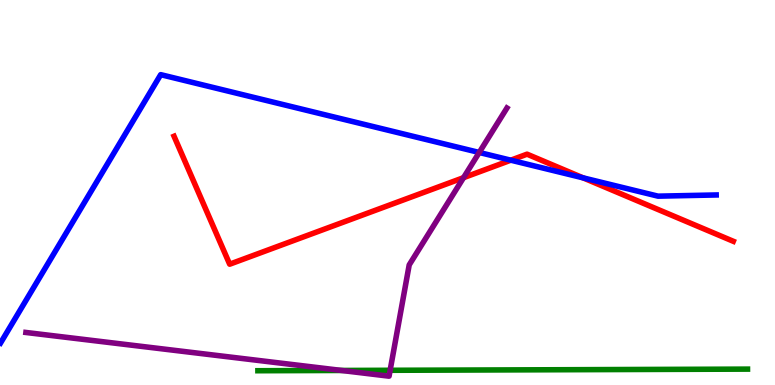[{'lines': ['blue', 'red'], 'intersections': [{'x': 6.59, 'y': 5.84}, {'x': 7.52, 'y': 5.38}]}, {'lines': ['green', 'red'], 'intersections': []}, {'lines': ['purple', 'red'], 'intersections': [{'x': 5.98, 'y': 5.38}]}, {'lines': ['blue', 'green'], 'intersections': []}, {'lines': ['blue', 'purple'], 'intersections': [{'x': 6.18, 'y': 6.04}]}, {'lines': ['green', 'purple'], 'intersections': [{'x': 4.41, 'y': 0.378}, {'x': 5.03, 'y': 0.382}]}]